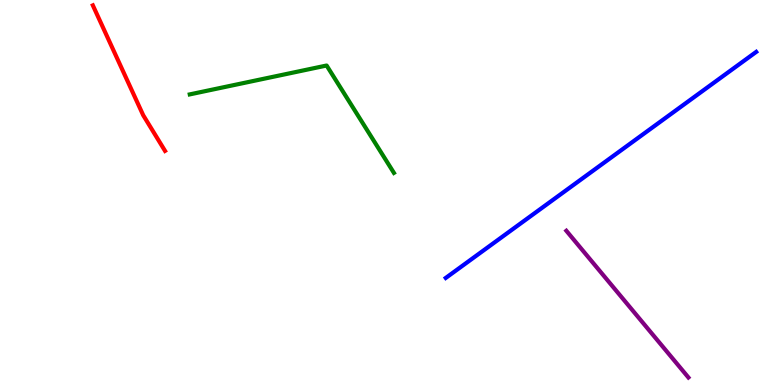[{'lines': ['blue', 'red'], 'intersections': []}, {'lines': ['green', 'red'], 'intersections': []}, {'lines': ['purple', 'red'], 'intersections': []}, {'lines': ['blue', 'green'], 'intersections': []}, {'lines': ['blue', 'purple'], 'intersections': []}, {'lines': ['green', 'purple'], 'intersections': []}]